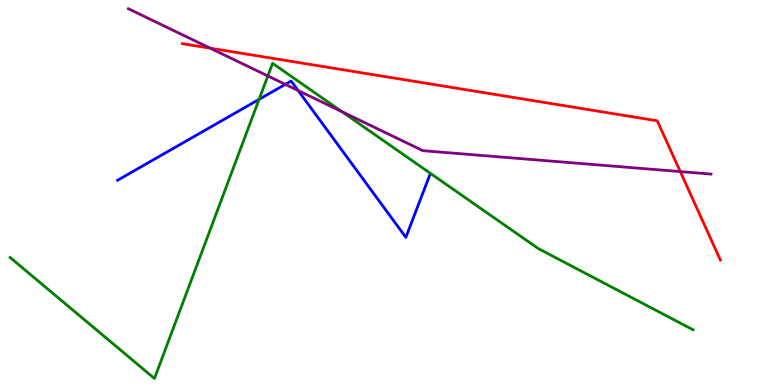[{'lines': ['blue', 'red'], 'intersections': []}, {'lines': ['green', 'red'], 'intersections': []}, {'lines': ['purple', 'red'], 'intersections': [{'x': 2.71, 'y': 8.75}, {'x': 8.78, 'y': 5.54}]}, {'lines': ['blue', 'green'], 'intersections': [{'x': 3.34, 'y': 7.42}]}, {'lines': ['blue', 'purple'], 'intersections': [{'x': 3.68, 'y': 7.81}, {'x': 3.85, 'y': 7.65}]}, {'lines': ['green', 'purple'], 'intersections': [{'x': 3.46, 'y': 8.03}, {'x': 4.41, 'y': 7.1}]}]